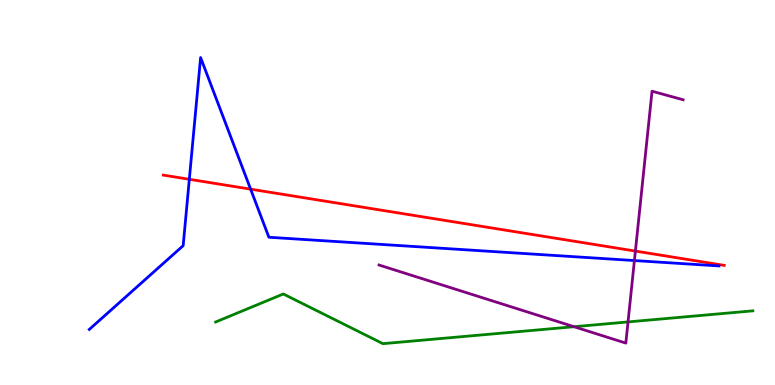[{'lines': ['blue', 'red'], 'intersections': [{'x': 2.44, 'y': 5.34}, {'x': 3.23, 'y': 5.09}]}, {'lines': ['green', 'red'], 'intersections': []}, {'lines': ['purple', 'red'], 'intersections': [{'x': 8.2, 'y': 3.48}]}, {'lines': ['blue', 'green'], 'intersections': []}, {'lines': ['blue', 'purple'], 'intersections': [{'x': 8.19, 'y': 3.23}]}, {'lines': ['green', 'purple'], 'intersections': [{'x': 7.41, 'y': 1.51}, {'x': 8.1, 'y': 1.64}]}]